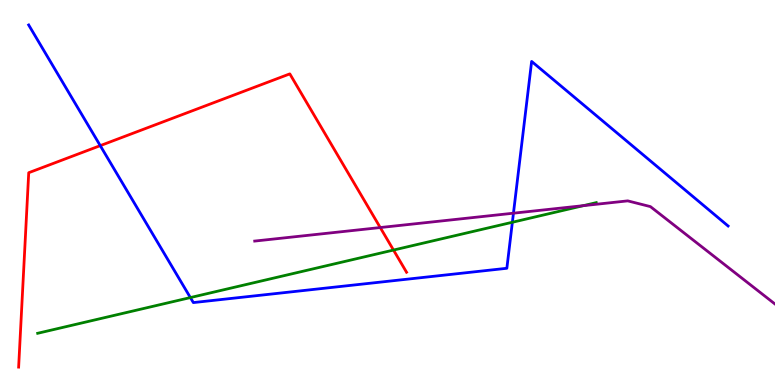[{'lines': ['blue', 'red'], 'intersections': [{'x': 1.29, 'y': 6.22}]}, {'lines': ['green', 'red'], 'intersections': [{'x': 5.08, 'y': 3.5}]}, {'lines': ['purple', 'red'], 'intersections': [{'x': 4.91, 'y': 4.09}]}, {'lines': ['blue', 'green'], 'intersections': [{'x': 2.46, 'y': 2.27}, {'x': 6.61, 'y': 4.23}]}, {'lines': ['blue', 'purple'], 'intersections': [{'x': 6.63, 'y': 4.46}]}, {'lines': ['green', 'purple'], 'intersections': [{'x': 7.53, 'y': 4.66}]}]